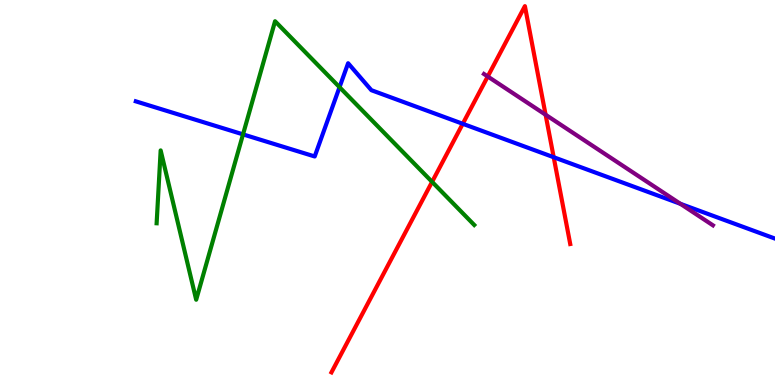[{'lines': ['blue', 'red'], 'intersections': [{'x': 5.97, 'y': 6.78}, {'x': 7.14, 'y': 5.92}]}, {'lines': ['green', 'red'], 'intersections': [{'x': 5.58, 'y': 5.28}]}, {'lines': ['purple', 'red'], 'intersections': [{'x': 6.29, 'y': 8.01}, {'x': 7.04, 'y': 7.02}]}, {'lines': ['blue', 'green'], 'intersections': [{'x': 3.14, 'y': 6.51}, {'x': 4.38, 'y': 7.74}]}, {'lines': ['blue', 'purple'], 'intersections': [{'x': 8.78, 'y': 4.71}]}, {'lines': ['green', 'purple'], 'intersections': []}]